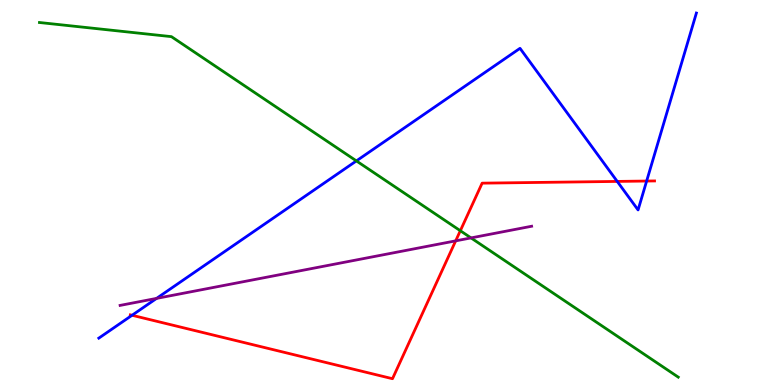[{'lines': ['blue', 'red'], 'intersections': [{'x': 1.7, 'y': 1.81}, {'x': 7.96, 'y': 5.29}, {'x': 8.34, 'y': 5.3}]}, {'lines': ['green', 'red'], 'intersections': [{'x': 5.94, 'y': 4.01}]}, {'lines': ['purple', 'red'], 'intersections': [{'x': 5.88, 'y': 3.74}]}, {'lines': ['blue', 'green'], 'intersections': [{'x': 4.6, 'y': 5.82}]}, {'lines': ['blue', 'purple'], 'intersections': [{'x': 2.02, 'y': 2.25}]}, {'lines': ['green', 'purple'], 'intersections': [{'x': 6.08, 'y': 3.82}]}]